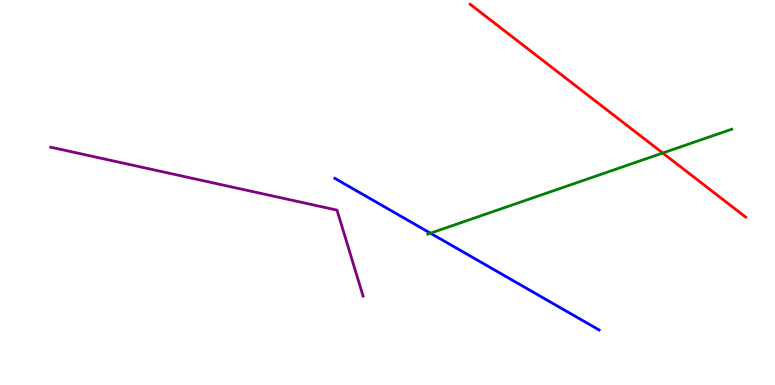[{'lines': ['blue', 'red'], 'intersections': []}, {'lines': ['green', 'red'], 'intersections': [{'x': 8.55, 'y': 6.03}]}, {'lines': ['purple', 'red'], 'intersections': []}, {'lines': ['blue', 'green'], 'intersections': [{'x': 5.55, 'y': 3.94}]}, {'lines': ['blue', 'purple'], 'intersections': []}, {'lines': ['green', 'purple'], 'intersections': []}]